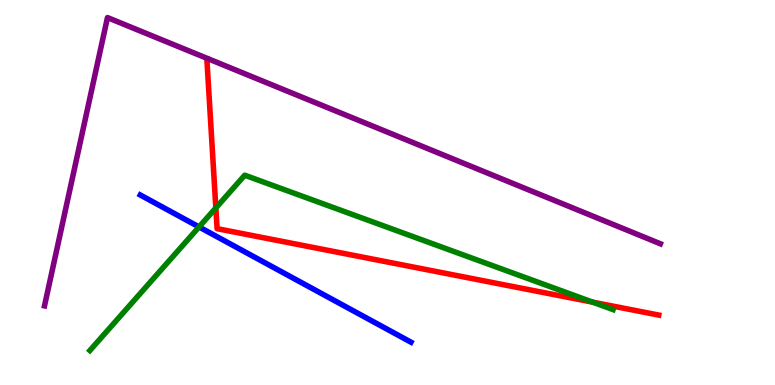[{'lines': ['blue', 'red'], 'intersections': []}, {'lines': ['green', 'red'], 'intersections': [{'x': 2.79, 'y': 4.6}, {'x': 7.65, 'y': 2.15}]}, {'lines': ['purple', 'red'], 'intersections': []}, {'lines': ['blue', 'green'], 'intersections': [{'x': 2.57, 'y': 4.11}]}, {'lines': ['blue', 'purple'], 'intersections': []}, {'lines': ['green', 'purple'], 'intersections': []}]